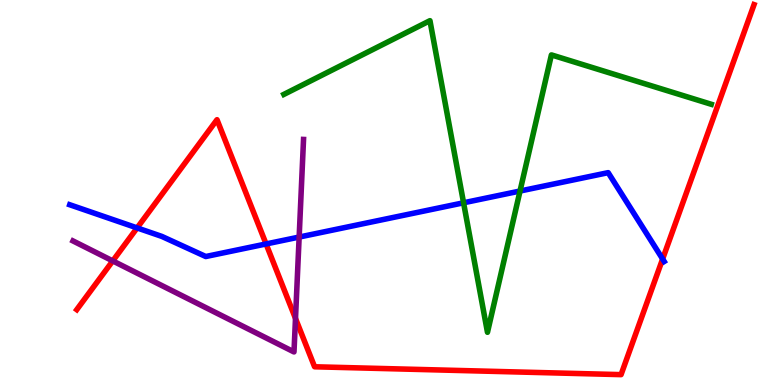[{'lines': ['blue', 'red'], 'intersections': [{'x': 1.77, 'y': 4.08}, {'x': 3.43, 'y': 3.66}, {'x': 8.55, 'y': 3.27}]}, {'lines': ['green', 'red'], 'intersections': []}, {'lines': ['purple', 'red'], 'intersections': [{'x': 1.45, 'y': 3.22}, {'x': 3.81, 'y': 1.73}]}, {'lines': ['blue', 'green'], 'intersections': [{'x': 5.98, 'y': 4.73}, {'x': 6.71, 'y': 5.04}]}, {'lines': ['blue', 'purple'], 'intersections': [{'x': 3.86, 'y': 3.84}]}, {'lines': ['green', 'purple'], 'intersections': []}]